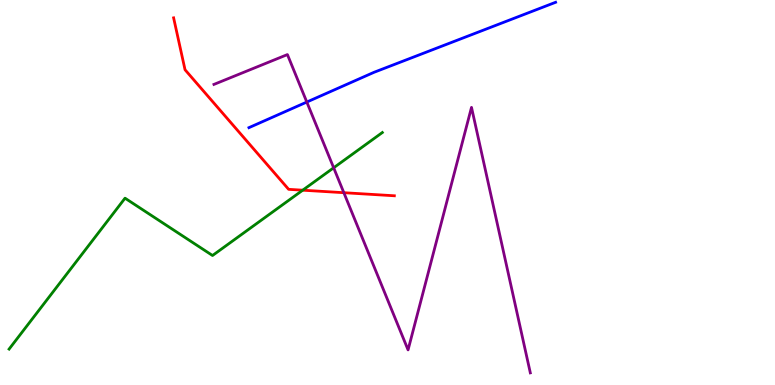[{'lines': ['blue', 'red'], 'intersections': []}, {'lines': ['green', 'red'], 'intersections': [{'x': 3.91, 'y': 5.06}]}, {'lines': ['purple', 'red'], 'intersections': [{'x': 4.44, 'y': 4.99}]}, {'lines': ['blue', 'green'], 'intersections': []}, {'lines': ['blue', 'purple'], 'intersections': [{'x': 3.96, 'y': 7.35}]}, {'lines': ['green', 'purple'], 'intersections': [{'x': 4.31, 'y': 5.64}]}]